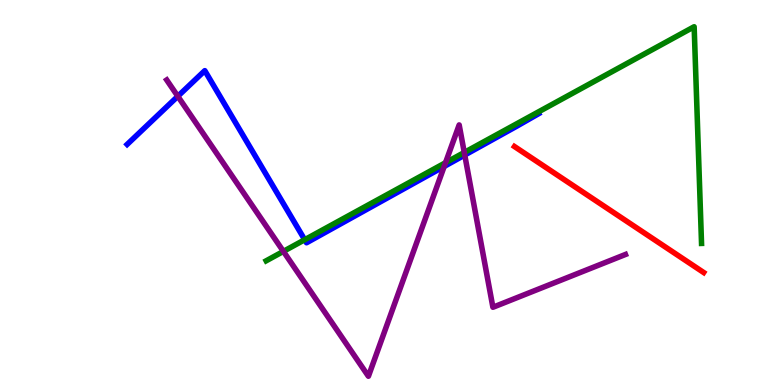[{'lines': ['blue', 'red'], 'intersections': []}, {'lines': ['green', 'red'], 'intersections': []}, {'lines': ['purple', 'red'], 'intersections': []}, {'lines': ['blue', 'green'], 'intersections': [{'x': 3.93, 'y': 3.77}]}, {'lines': ['blue', 'purple'], 'intersections': [{'x': 2.29, 'y': 7.5}, {'x': 5.73, 'y': 5.68}, {'x': 6.0, 'y': 5.97}]}, {'lines': ['green', 'purple'], 'intersections': [{'x': 3.66, 'y': 3.47}, {'x': 5.75, 'y': 5.77}, {'x': 5.99, 'y': 6.04}]}]